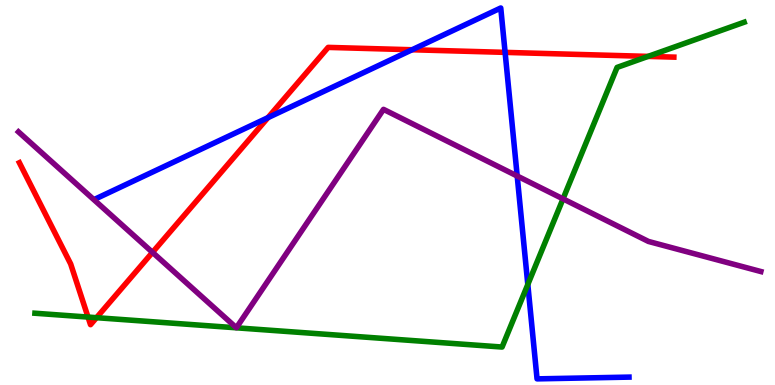[{'lines': ['blue', 'red'], 'intersections': [{'x': 3.46, 'y': 6.94}, {'x': 5.32, 'y': 8.71}, {'x': 6.52, 'y': 8.64}]}, {'lines': ['green', 'red'], 'intersections': [{'x': 1.14, 'y': 1.76}, {'x': 1.25, 'y': 1.75}, {'x': 8.36, 'y': 8.54}]}, {'lines': ['purple', 'red'], 'intersections': [{'x': 1.97, 'y': 3.45}]}, {'lines': ['blue', 'green'], 'intersections': [{'x': 6.81, 'y': 2.61}]}, {'lines': ['blue', 'purple'], 'intersections': [{'x': 6.67, 'y': 5.43}]}, {'lines': ['green', 'purple'], 'intersections': [{'x': 7.26, 'y': 4.83}]}]